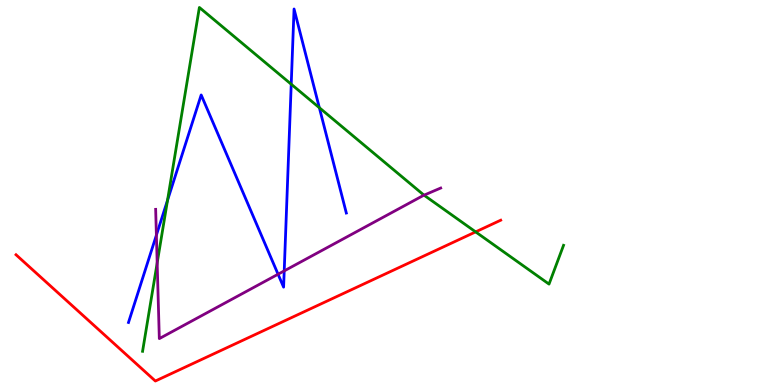[{'lines': ['blue', 'red'], 'intersections': []}, {'lines': ['green', 'red'], 'intersections': [{'x': 6.14, 'y': 3.98}]}, {'lines': ['purple', 'red'], 'intersections': []}, {'lines': ['blue', 'green'], 'intersections': [{'x': 2.16, 'y': 4.8}, {'x': 3.76, 'y': 7.81}, {'x': 4.12, 'y': 7.2}]}, {'lines': ['blue', 'purple'], 'intersections': [{'x': 2.02, 'y': 3.89}, {'x': 3.59, 'y': 2.88}, {'x': 3.67, 'y': 2.96}]}, {'lines': ['green', 'purple'], 'intersections': [{'x': 2.03, 'y': 3.17}, {'x': 5.47, 'y': 4.93}]}]